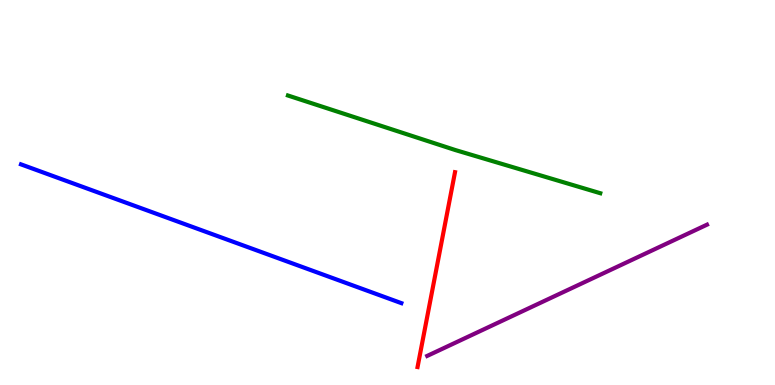[{'lines': ['blue', 'red'], 'intersections': []}, {'lines': ['green', 'red'], 'intersections': []}, {'lines': ['purple', 'red'], 'intersections': []}, {'lines': ['blue', 'green'], 'intersections': []}, {'lines': ['blue', 'purple'], 'intersections': []}, {'lines': ['green', 'purple'], 'intersections': []}]